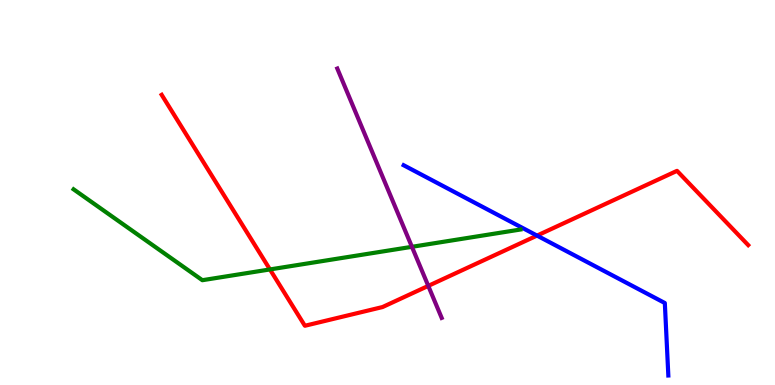[{'lines': ['blue', 'red'], 'intersections': [{'x': 6.93, 'y': 3.88}]}, {'lines': ['green', 'red'], 'intersections': [{'x': 3.48, 'y': 3.0}]}, {'lines': ['purple', 'red'], 'intersections': [{'x': 5.53, 'y': 2.57}]}, {'lines': ['blue', 'green'], 'intersections': []}, {'lines': ['blue', 'purple'], 'intersections': []}, {'lines': ['green', 'purple'], 'intersections': [{'x': 5.32, 'y': 3.59}]}]